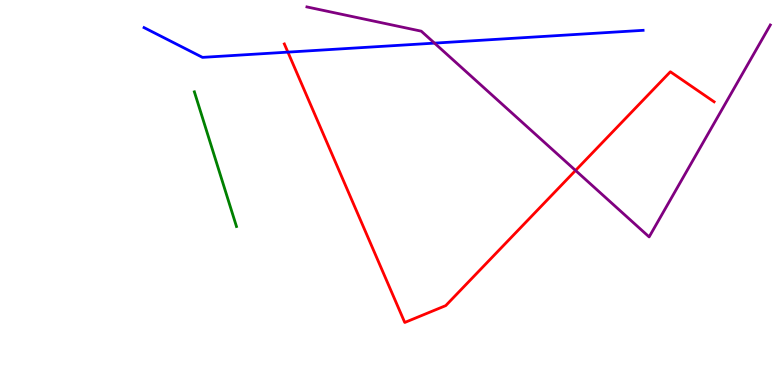[{'lines': ['blue', 'red'], 'intersections': [{'x': 3.71, 'y': 8.65}]}, {'lines': ['green', 'red'], 'intersections': []}, {'lines': ['purple', 'red'], 'intersections': [{'x': 7.43, 'y': 5.57}]}, {'lines': ['blue', 'green'], 'intersections': []}, {'lines': ['blue', 'purple'], 'intersections': [{'x': 5.61, 'y': 8.88}]}, {'lines': ['green', 'purple'], 'intersections': []}]